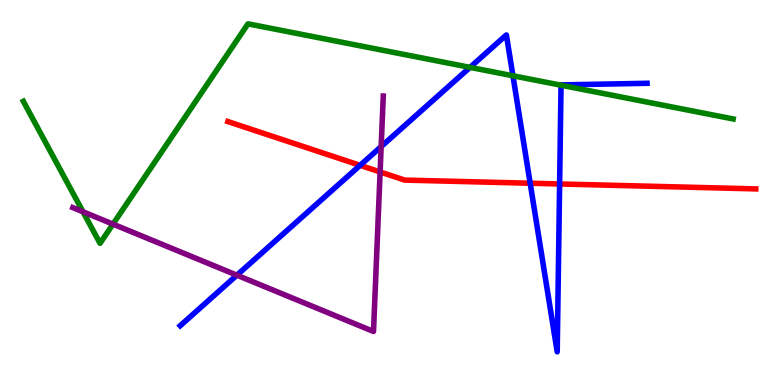[{'lines': ['blue', 'red'], 'intersections': [{'x': 4.65, 'y': 5.71}, {'x': 6.84, 'y': 5.24}, {'x': 7.22, 'y': 5.22}]}, {'lines': ['green', 'red'], 'intersections': []}, {'lines': ['purple', 'red'], 'intersections': [{'x': 4.9, 'y': 5.53}]}, {'lines': ['blue', 'green'], 'intersections': [{'x': 6.06, 'y': 8.25}, {'x': 6.62, 'y': 8.03}, {'x': 7.24, 'y': 7.79}]}, {'lines': ['blue', 'purple'], 'intersections': [{'x': 3.06, 'y': 2.85}, {'x': 4.92, 'y': 6.19}]}, {'lines': ['green', 'purple'], 'intersections': [{'x': 1.07, 'y': 4.5}, {'x': 1.46, 'y': 4.18}]}]